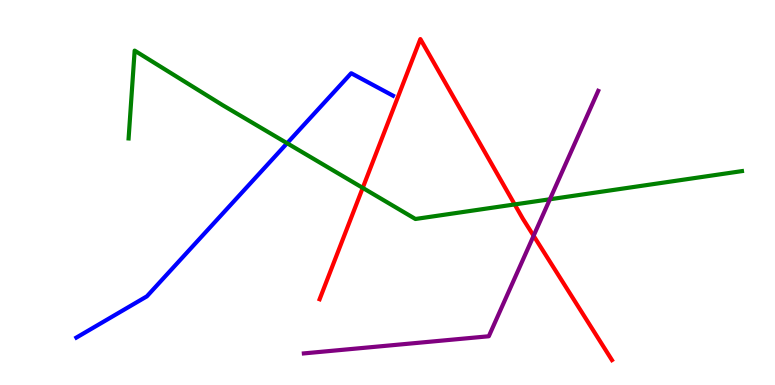[{'lines': ['blue', 'red'], 'intersections': []}, {'lines': ['green', 'red'], 'intersections': [{'x': 4.68, 'y': 5.12}, {'x': 6.64, 'y': 4.69}]}, {'lines': ['purple', 'red'], 'intersections': [{'x': 6.89, 'y': 3.88}]}, {'lines': ['blue', 'green'], 'intersections': [{'x': 3.7, 'y': 6.28}]}, {'lines': ['blue', 'purple'], 'intersections': []}, {'lines': ['green', 'purple'], 'intersections': [{'x': 7.1, 'y': 4.82}]}]